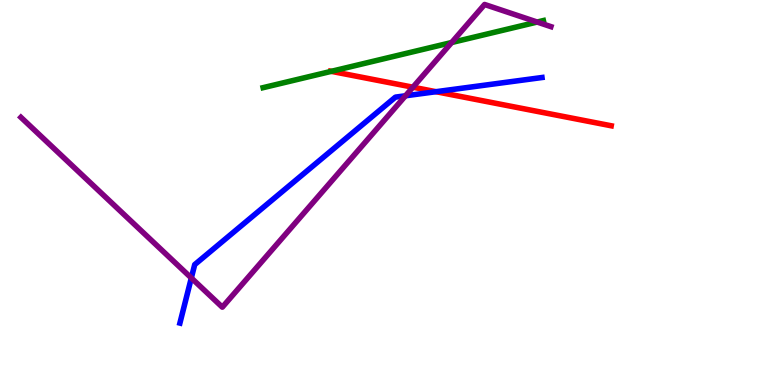[{'lines': ['blue', 'red'], 'intersections': [{'x': 5.63, 'y': 7.62}]}, {'lines': ['green', 'red'], 'intersections': [{'x': 4.27, 'y': 8.15}]}, {'lines': ['purple', 'red'], 'intersections': [{'x': 5.33, 'y': 7.73}]}, {'lines': ['blue', 'green'], 'intersections': []}, {'lines': ['blue', 'purple'], 'intersections': [{'x': 2.47, 'y': 2.78}, {'x': 5.23, 'y': 7.51}]}, {'lines': ['green', 'purple'], 'intersections': [{'x': 5.83, 'y': 8.9}, {'x': 6.93, 'y': 9.43}]}]